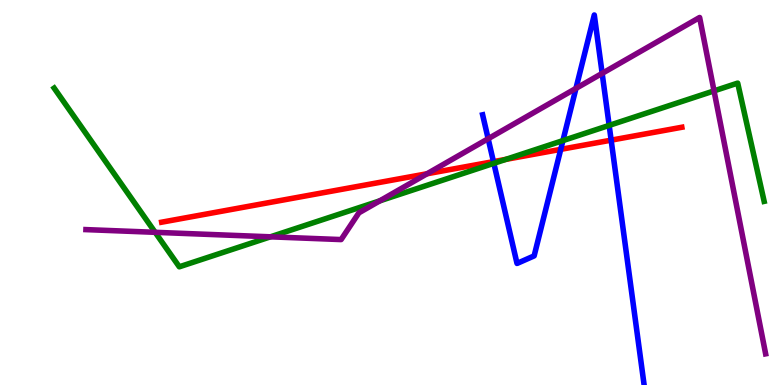[{'lines': ['blue', 'red'], 'intersections': [{'x': 6.37, 'y': 5.8}, {'x': 7.24, 'y': 6.12}, {'x': 7.89, 'y': 6.36}]}, {'lines': ['green', 'red'], 'intersections': [{'x': 6.53, 'y': 5.86}]}, {'lines': ['purple', 'red'], 'intersections': [{'x': 5.51, 'y': 5.49}]}, {'lines': ['blue', 'green'], 'intersections': [{'x': 6.37, 'y': 5.76}, {'x': 7.26, 'y': 6.35}, {'x': 7.86, 'y': 6.74}]}, {'lines': ['blue', 'purple'], 'intersections': [{'x': 6.3, 'y': 6.4}, {'x': 7.43, 'y': 7.7}, {'x': 7.77, 'y': 8.09}]}, {'lines': ['green', 'purple'], 'intersections': [{'x': 2.0, 'y': 3.97}, {'x': 3.49, 'y': 3.85}, {'x': 4.9, 'y': 4.78}, {'x': 9.21, 'y': 7.64}]}]